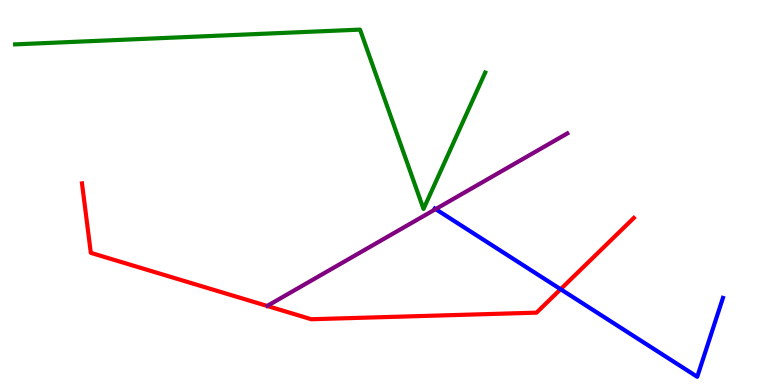[{'lines': ['blue', 'red'], 'intersections': [{'x': 7.23, 'y': 2.49}]}, {'lines': ['green', 'red'], 'intersections': []}, {'lines': ['purple', 'red'], 'intersections': []}, {'lines': ['blue', 'green'], 'intersections': []}, {'lines': ['blue', 'purple'], 'intersections': [{'x': 5.62, 'y': 4.57}]}, {'lines': ['green', 'purple'], 'intersections': []}]